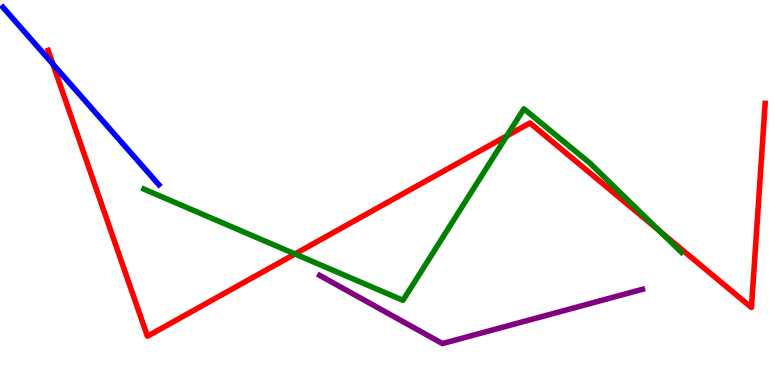[{'lines': ['blue', 'red'], 'intersections': [{'x': 0.683, 'y': 8.33}]}, {'lines': ['green', 'red'], 'intersections': [{'x': 3.81, 'y': 3.4}, {'x': 6.54, 'y': 6.47}, {'x': 8.51, 'y': 4.0}]}, {'lines': ['purple', 'red'], 'intersections': []}, {'lines': ['blue', 'green'], 'intersections': []}, {'lines': ['blue', 'purple'], 'intersections': []}, {'lines': ['green', 'purple'], 'intersections': []}]